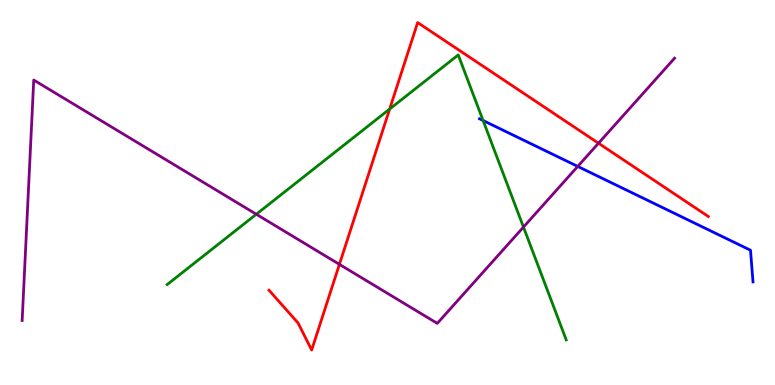[{'lines': ['blue', 'red'], 'intersections': []}, {'lines': ['green', 'red'], 'intersections': [{'x': 5.03, 'y': 7.17}]}, {'lines': ['purple', 'red'], 'intersections': [{'x': 4.38, 'y': 3.13}, {'x': 7.72, 'y': 6.28}]}, {'lines': ['blue', 'green'], 'intersections': [{'x': 6.23, 'y': 6.87}]}, {'lines': ['blue', 'purple'], 'intersections': [{'x': 7.45, 'y': 5.68}]}, {'lines': ['green', 'purple'], 'intersections': [{'x': 3.31, 'y': 4.44}, {'x': 6.75, 'y': 4.1}]}]